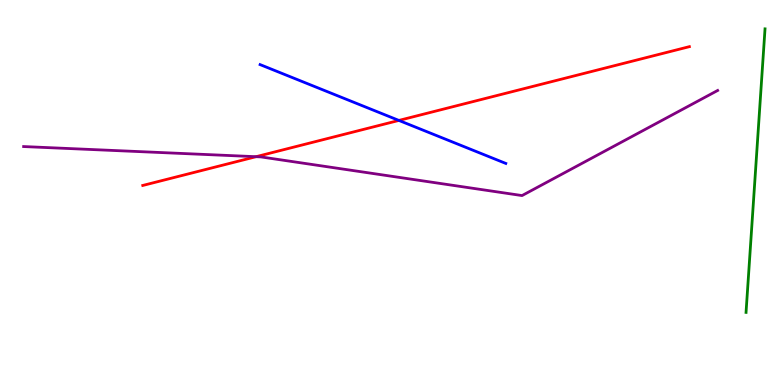[{'lines': ['blue', 'red'], 'intersections': [{'x': 5.15, 'y': 6.87}]}, {'lines': ['green', 'red'], 'intersections': []}, {'lines': ['purple', 'red'], 'intersections': [{'x': 3.3, 'y': 5.93}]}, {'lines': ['blue', 'green'], 'intersections': []}, {'lines': ['blue', 'purple'], 'intersections': []}, {'lines': ['green', 'purple'], 'intersections': []}]